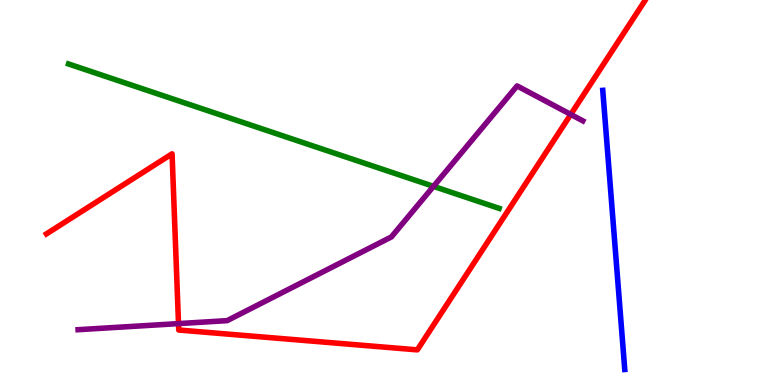[{'lines': ['blue', 'red'], 'intersections': []}, {'lines': ['green', 'red'], 'intersections': []}, {'lines': ['purple', 'red'], 'intersections': [{'x': 2.3, 'y': 1.59}, {'x': 7.36, 'y': 7.03}]}, {'lines': ['blue', 'green'], 'intersections': []}, {'lines': ['blue', 'purple'], 'intersections': []}, {'lines': ['green', 'purple'], 'intersections': [{'x': 5.59, 'y': 5.16}]}]